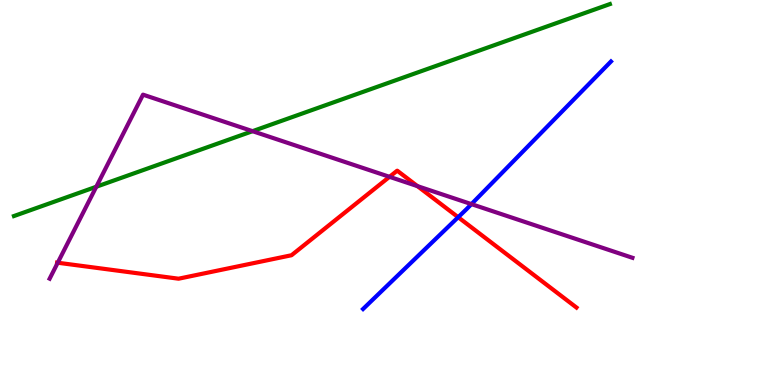[{'lines': ['blue', 'red'], 'intersections': [{'x': 5.91, 'y': 4.36}]}, {'lines': ['green', 'red'], 'intersections': []}, {'lines': ['purple', 'red'], 'intersections': [{'x': 0.745, 'y': 3.18}, {'x': 5.03, 'y': 5.41}, {'x': 5.39, 'y': 5.17}]}, {'lines': ['blue', 'green'], 'intersections': []}, {'lines': ['blue', 'purple'], 'intersections': [{'x': 6.08, 'y': 4.7}]}, {'lines': ['green', 'purple'], 'intersections': [{'x': 1.24, 'y': 5.15}, {'x': 3.26, 'y': 6.59}]}]